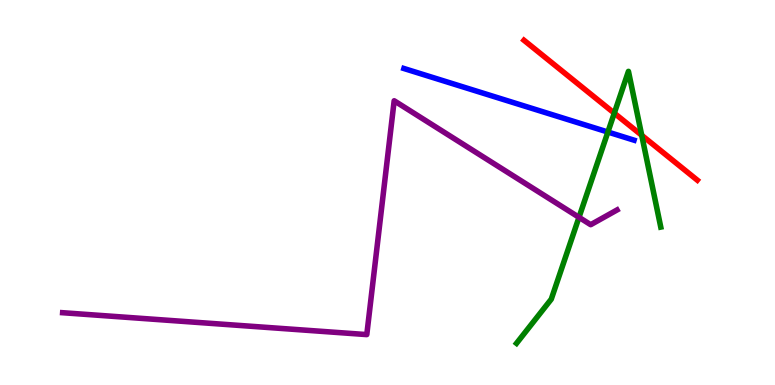[{'lines': ['blue', 'red'], 'intersections': []}, {'lines': ['green', 'red'], 'intersections': [{'x': 7.93, 'y': 7.06}, {'x': 8.28, 'y': 6.49}]}, {'lines': ['purple', 'red'], 'intersections': []}, {'lines': ['blue', 'green'], 'intersections': [{'x': 7.84, 'y': 6.57}]}, {'lines': ['blue', 'purple'], 'intersections': []}, {'lines': ['green', 'purple'], 'intersections': [{'x': 7.47, 'y': 4.36}]}]